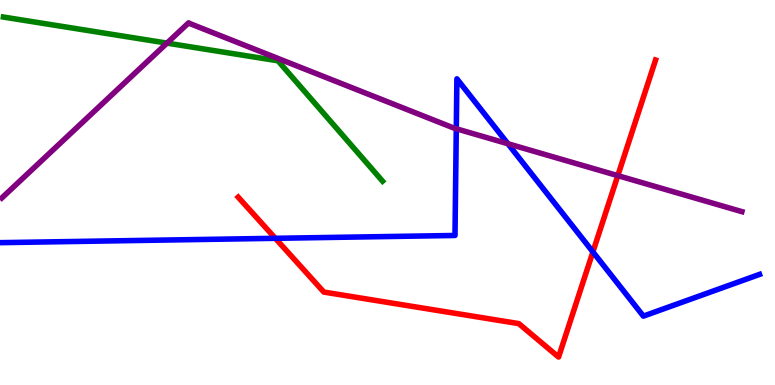[{'lines': ['blue', 'red'], 'intersections': [{'x': 3.55, 'y': 3.81}, {'x': 7.65, 'y': 3.46}]}, {'lines': ['green', 'red'], 'intersections': []}, {'lines': ['purple', 'red'], 'intersections': [{'x': 7.97, 'y': 5.44}]}, {'lines': ['blue', 'green'], 'intersections': []}, {'lines': ['blue', 'purple'], 'intersections': [{'x': 5.89, 'y': 6.66}, {'x': 6.55, 'y': 6.27}]}, {'lines': ['green', 'purple'], 'intersections': [{'x': 2.15, 'y': 8.88}]}]